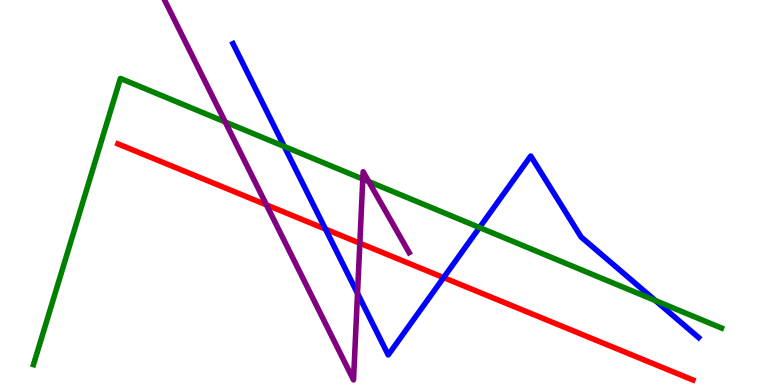[{'lines': ['blue', 'red'], 'intersections': [{'x': 4.2, 'y': 4.05}, {'x': 5.72, 'y': 2.79}]}, {'lines': ['green', 'red'], 'intersections': []}, {'lines': ['purple', 'red'], 'intersections': [{'x': 3.44, 'y': 4.68}, {'x': 4.64, 'y': 3.68}]}, {'lines': ['blue', 'green'], 'intersections': [{'x': 3.67, 'y': 6.2}, {'x': 6.19, 'y': 4.09}, {'x': 8.46, 'y': 2.19}]}, {'lines': ['blue', 'purple'], 'intersections': [{'x': 4.61, 'y': 2.38}]}, {'lines': ['green', 'purple'], 'intersections': [{'x': 2.91, 'y': 6.83}, {'x': 4.68, 'y': 5.35}, {'x': 4.76, 'y': 5.28}]}]